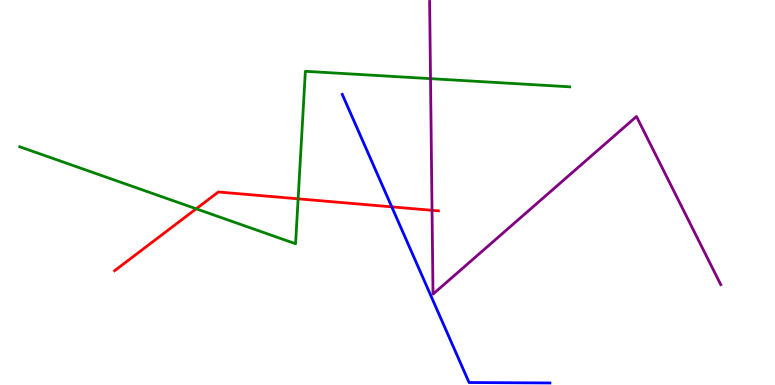[{'lines': ['blue', 'red'], 'intersections': [{'x': 5.06, 'y': 4.63}]}, {'lines': ['green', 'red'], 'intersections': [{'x': 2.53, 'y': 4.58}, {'x': 3.85, 'y': 4.84}]}, {'lines': ['purple', 'red'], 'intersections': [{'x': 5.57, 'y': 4.54}]}, {'lines': ['blue', 'green'], 'intersections': []}, {'lines': ['blue', 'purple'], 'intersections': []}, {'lines': ['green', 'purple'], 'intersections': [{'x': 5.56, 'y': 7.96}]}]